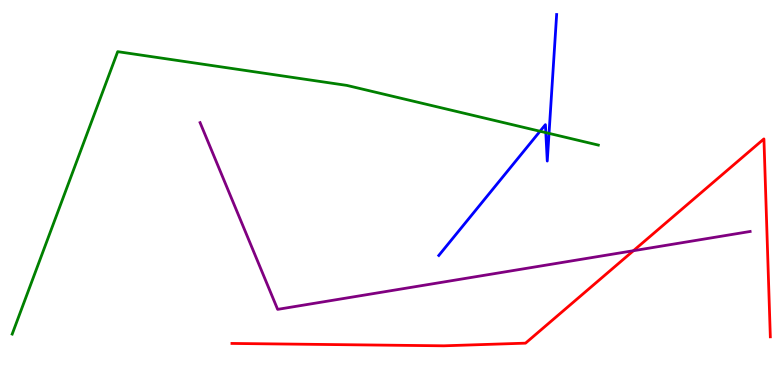[{'lines': ['blue', 'red'], 'intersections': []}, {'lines': ['green', 'red'], 'intersections': []}, {'lines': ['purple', 'red'], 'intersections': [{'x': 8.17, 'y': 3.49}]}, {'lines': ['blue', 'green'], 'intersections': [{'x': 6.97, 'y': 6.59}, {'x': 7.04, 'y': 6.56}, {'x': 7.08, 'y': 6.54}]}, {'lines': ['blue', 'purple'], 'intersections': []}, {'lines': ['green', 'purple'], 'intersections': []}]